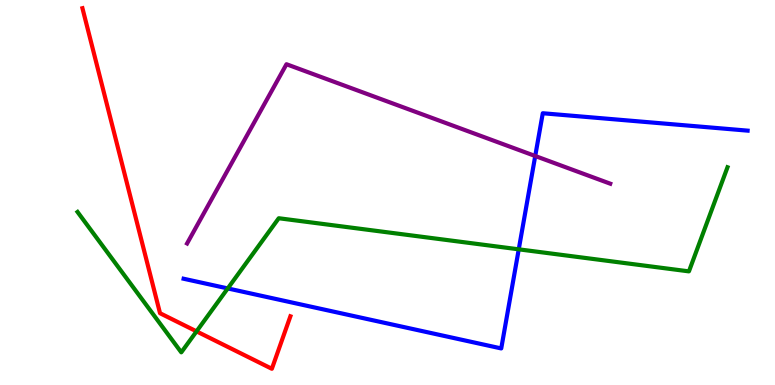[{'lines': ['blue', 'red'], 'intersections': []}, {'lines': ['green', 'red'], 'intersections': [{'x': 2.54, 'y': 1.39}]}, {'lines': ['purple', 'red'], 'intersections': []}, {'lines': ['blue', 'green'], 'intersections': [{'x': 2.94, 'y': 2.51}, {'x': 6.69, 'y': 3.52}]}, {'lines': ['blue', 'purple'], 'intersections': [{'x': 6.91, 'y': 5.95}]}, {'lines': ['green', 'purple'], 'intersections': []}]